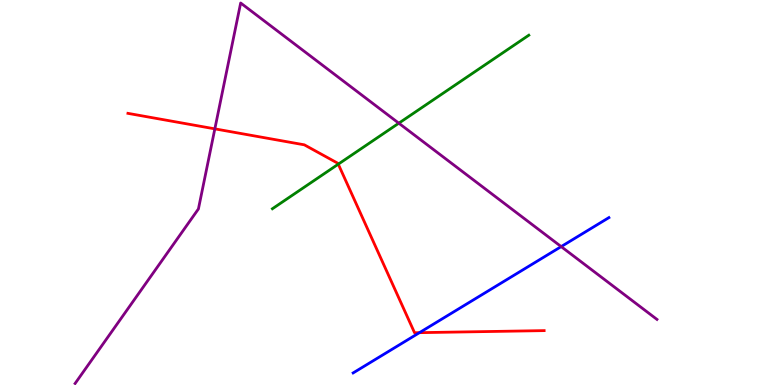[{'lines': ['blue', 'red'], 'intersections': [{'x': 5.41, 'y': 1.36}]}, {'lines': ['green', 'red'], 'intersections': [{'x': 4.36, 'y': 5.74}]}, {'lines': ['purple', 'red'], 'intersections': [{'x': 2.77, 'y': 6.65}]}, {'lines': ['blue', 'green'], 'intersections': []}, {'lines': ['blue', 'purple'], 'intersections': [{'x': 7.24, 'y': 3.59}]}, {'lines': ['green', 'purple'], 'intersections': [{'x': 5.15, 'y': 6.8}]}]